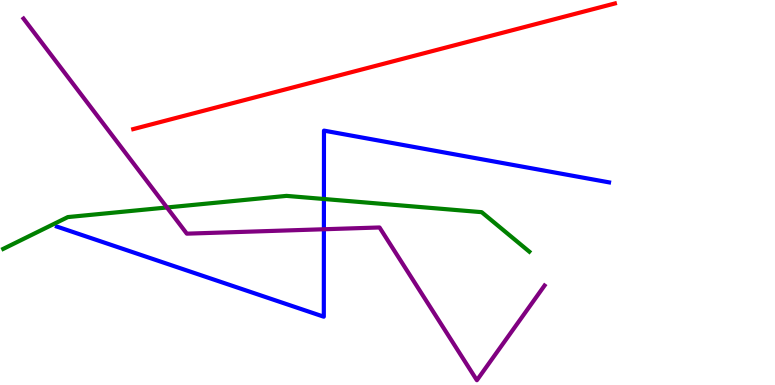[{'lines': ['blue', 'red'], 'intersections': []}, {'lines': ['green', 'red'], 'intersections': []}, {'lines': ['purple', 'red'], 'intersections': []}, {'lines': ['blue', 'green'], 'intersections': [{'x': 4.18, 'y': 4.83}]}, {'lines': ['blue', 'purple'], 'intersections': [{'x': 4.18, 'y': 4.05}]}, {'lines': ['green', 'purple'], 'intersections': [{'x': 2.15, 'y': 4.61}]}]